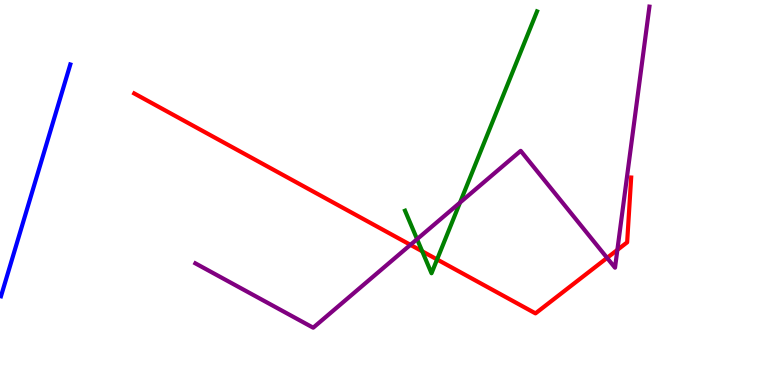[{'lines': ['blue', 'red'], 'intersections': []}, {'lines': ['green', 'red'], 'intersections': [{'x': 5.45, 'y': 3.47}, {'x': 5.64, 'y': 3.26}]}, {'lines': ['purple', 'red'], 'intersections': [{'x': 5.3, 'y': 3.64}, {'x': 7.83, 'y': 3.3}, {'x': 7.97, 'y': 3.51}]}, {'lines': ['blue', 'green'], 'intersections': []}, {'lines': ['blue', 'purple'], 'intersections': []}, {'lines': ['green', 'purple'], 'intersections': [{'x': 5.38, 'y': 3.79}, {'x': 5.94, 'y': 4.74}]}]